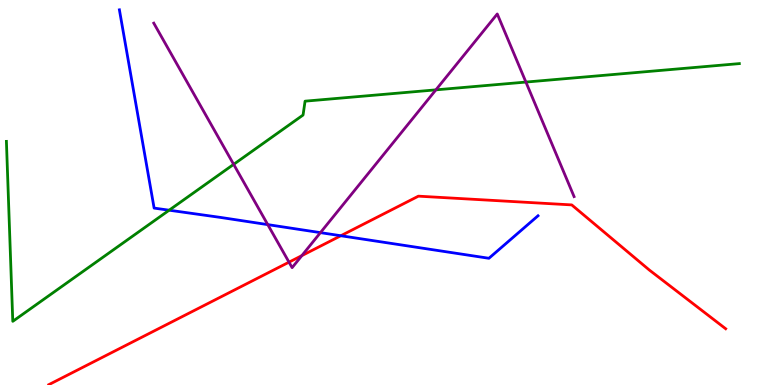[{'lines': ['blue', 'red'], 'intersections': [{'x': 4.4, 'y': 3.88}]}, {'lines': ['green', 'red'], 'intersections': []}, {'lines': ['purple', 'red'], 'intersections': [{'x': 3.73, 'y': 3.19}, {'x': 3.89, 'y': 3.36}]}, {'lines': ['blue', 'green'], 'intersections': [{'x': 2.18, 'y': 4.54}]}, {'lines': ['blue', 'purple'], 'intersections': [{'x': 3.45, 'y': 4.17}, {'x': 4.13, 'y': 3.96}]}, {'lines': ['green', 'purple'], 'intersections': [{'x': 3.02, 'y': 5.73}, {'x': 5.62, 'y': 7.67}, {'x': 6.79, 'y': 7.87}]}]